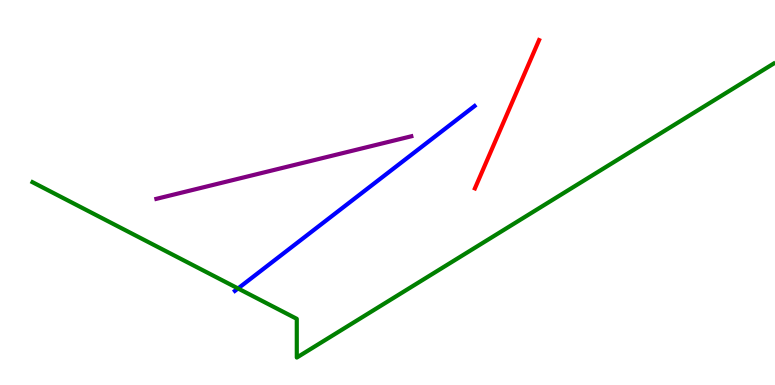[{'lines': ['blue', 'red'], 'intersections': []}, {'lines': ['green', 'red'], 'intersections': []}, {'lines': ['purple', 'red'], 'intersections': []}, {'lines': ['blue', 'green'], 'intersections': [{'x': 3.07, 'y': 2.51}]}, {'lines': ['blue', 'purple'], 'intersections': []}, {'lines': ['green', 'purple'], 'intersections': []}]